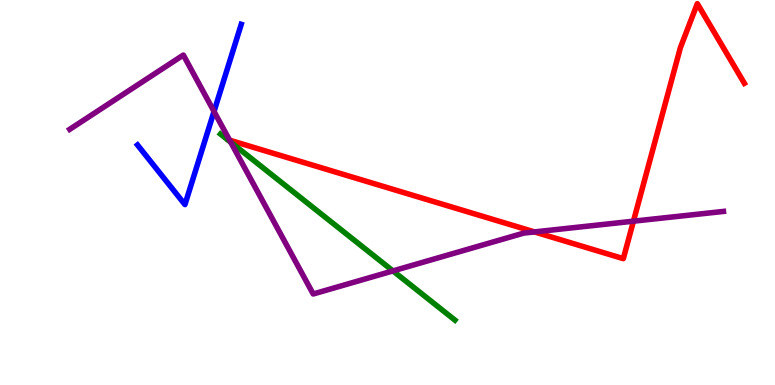[{'lines': ['blue', 'red'], 'intersections': []}, {'lines': ['green', 'red'], 'intersections': []}, {'lines': ['purple', 'red'], 'intersections': [{'x': 2.96, 'y': 6.36}, {'x': 6.9, 'y': 3.98}, {'x': 8.17, 'y': 4.25}]}, {'lines': ['blue', 'green'], 'intersections': []}, {'lines': ['blue', 'purple'], 'intersections': [{'x': 2.76, 'y': 7.1}]}, {'lines': ['green', 'purple'], 'intersections': [{'x': 2.98, 'y': 6.31}, {'x': 5.07, 'y': 2.96}]}]